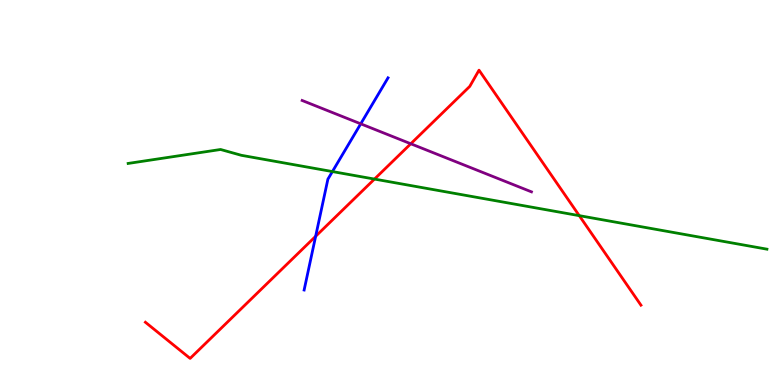[{'lines': ['blue', 'red'], 'intersections': [{'x': 4.07, 'y': 3.86}]}, {'lines': ['green', 'red'], 'intersections': [{'x': 4.83, 'y': 5.35}, {'x': 7.47, 'y': 4.4}]}, {'lines': ['purple', 'red'], 'intersections': [{'x': 5.3, 'y': 6.27}]}, {'lines': ['blue', 'green'], 'intersections': [{'x': 4.29, 'y': 5.54}]}, {'lines': ['blue', 'purple'], 'intersections': [{'x': 4.65, 'y': 6.78}]}, {'lines': ['green', 'purple'], 'intersections': []}]